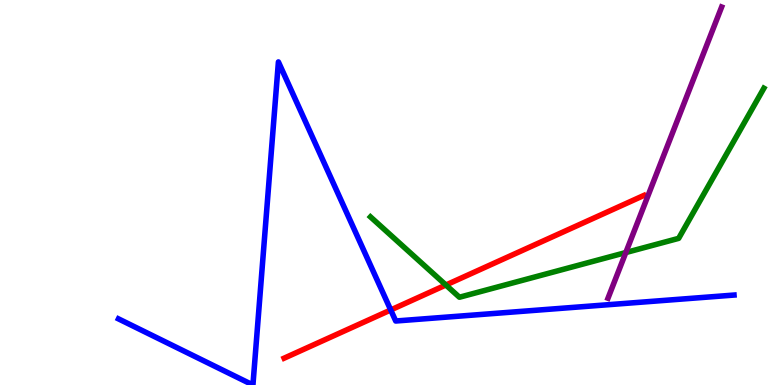[{'lines': ['blue', 'red'], 'intersections': [{'x': 5.04, 'y': 1.95}]}, {'lines': ['green', 'red'], 'intersections': [{'x': 5.75, 'y': 2.6}]}, {'lines': ['purple', 'red'], 'intersections': []}, {'lines': ['blue', 'green'], 'intersections': []}, {'lines': ['blue', 'purple'], 'intersections': []}, {'lines': ['green', 'purple'], 'intersections': [{'x': 8.08, 'y': 3.44}]}]